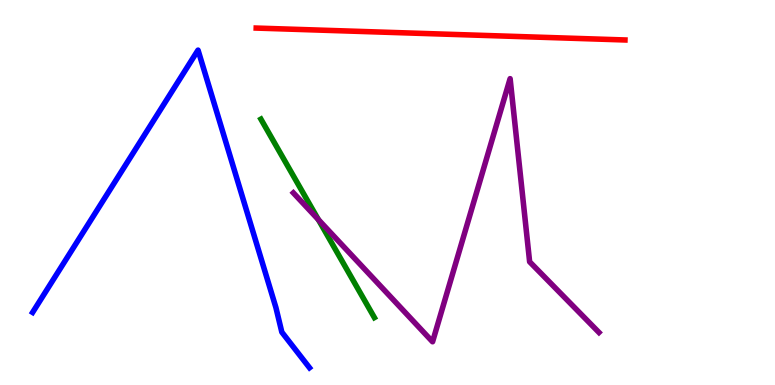[{'lines': ['blue', 'red'], 'intersections': []}, {'lines': ['green', 'red'], 'intersections': []}, {'lines': ['purple', 'red'], 'intersections': []}, {'lines': ['blue', 'green'], 'intersections': []}, {'lines': ['blue', 'purple'], 'intersections': []}, {'lines': ['green', 'purple'], 'intersections': [{'x': 4.11, 'y': 4.3}]}]